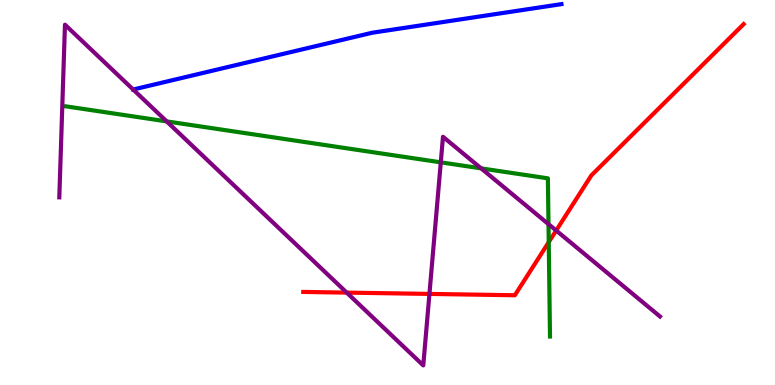[{'lines': ['blue', 'red'], 'intersections': []}, {'lines': ['green', 'red'], 'intersections': [{'x': 7.08, 'y': 3.71}]}, {'lines': ['purple', 'red'], 'intersections': [{'x': 4.47, 'y': 2.4}, {'x': 5.54, 'y': 2.37}, {'x': 7.18, 'y': 4.01}]}, {'lines': ['blue', 'green'], 'intersections': []}, {'lines': ['blue', 'purple'], 'intersections': []}, {'lines': ['green', 'purple'], 'intersections': [{'x': 2.15, 'y': 6.85}, {'x': 5.69, 'y': 5.78}, {'x': 6.21, 'y': 5.63}, {'x': 7.08, 'y': 4.18}]}]